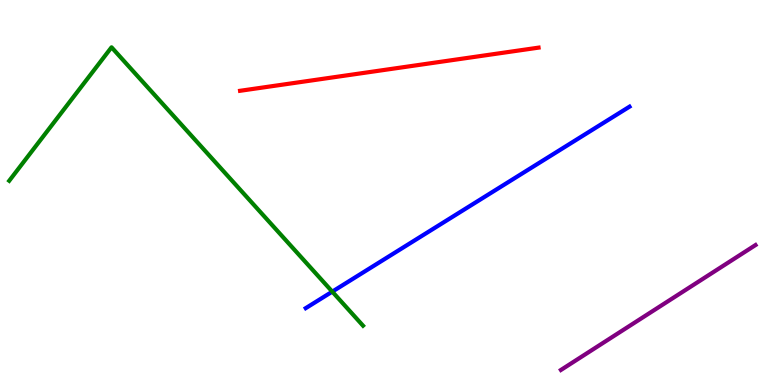[{'lines': ['blue', 'red'], 'intersections': []}, {'lines': ['green', 'red'], 'intersections': []}, {'lines': ['purple', 'red'], 'intersections': []}, {'lines': ['blue', 'green'], 'intersections': [{'x': 4.29, 'y': 2.42}]}, {'lines': ['blue', 'purple'], 'intersections': []}, {'lines': ['green', 'purple'], 'intersections': []}]